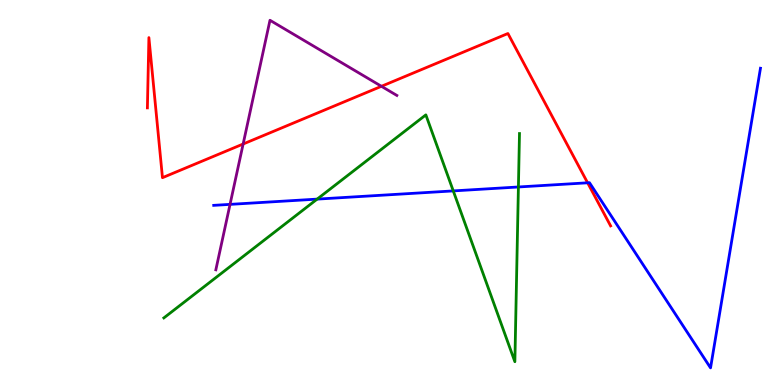[{'lines': ['blue', 'red'], 'intersections': [{'x': 7.58, 'y': 5.25}]}, {'lines': ['green', 'red'], 'intersections': []}, {'lines': ['purple', 'red'], 'intersections': [{'x': 3.14, 'y': 6.26}, {'x': 4.92, 'y': 7.76}]}, {'lines': ['blue', 'green'], 'intersections': [{'x': 4.09, 'y': 4.83}, {'x': 5.85, 'y': 5.04}, {'x': 6.69, 'y': 5.14}]}, {'lines': ['blue', 'purple'], 'intersections': [{'x': 2.97, 'y': 4.69}]}, {'lines': ['green', 'purple'], 'intersections': []}]